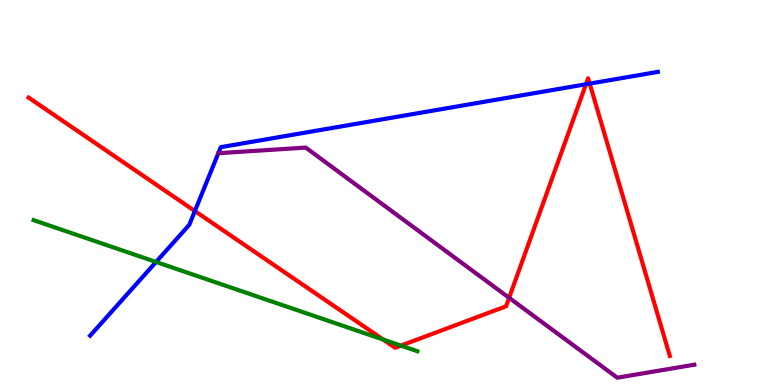[{'lines': ['blue', 'red'], 'intersections': [{'x': 2.51, 'y': 4.52}, {'x': 7.56, 'y': 7.81}, {'x': 7.61, 'y': 7.83}]}, {'lines': ['green', 'red'], 'intersections': [{'x': 4.94, 'y': 1.18}, {'x': 5.17, 'y': 1.02}]}, {'lines': ['purple', 'red'], 'intersections': [{'x': 6.57, 'y': 2.26}]}, {'lines': ['blue', 'green'], 'intersections': [{'x': 2.01, 'y': 3.2}]}, {'lines': ['blue', 'purple'], 'intersections': []}, {'lines': ['green', 'purple'], 'intersections': []}]